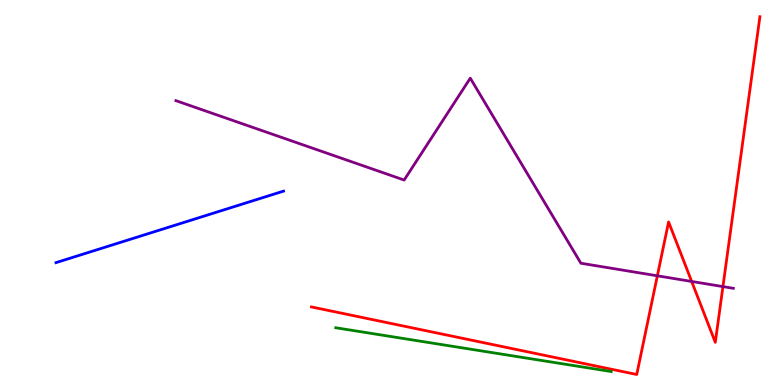[{'lines': ['blue', 'red'], 'intersections': []}, {'lines': ['green', 'red'], 'intersections': []}, {'lines': ['purple', 'red'], 'intersections': [{'x': 8.48, 'y': 2.84}, {'x': 8.92, 'y': 2.69}, {'x': 9.33, 'y': 2.56}]}, {'lines': ['blue', 'green'], 'intersections': []}, {'lines': ['blue', 'purple'], 'intersections': []}, {'lines': ['green', 'purple'], 'intersections': []}]